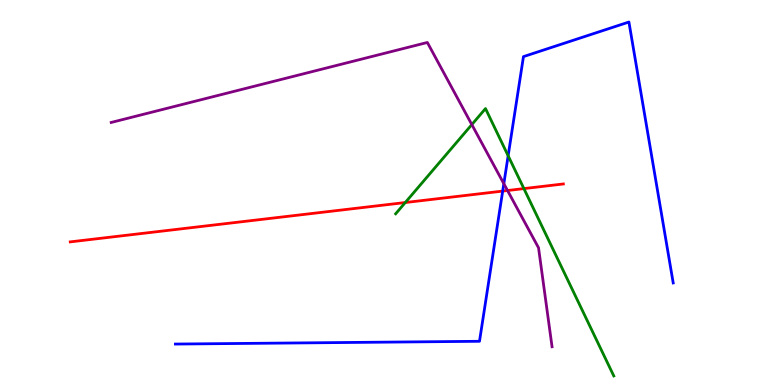[{'lines': ['blue', 'red'], 'intersections': [{'x': 6.49, 'y': 5.04}]}, {'lines': ['green', 'red'], 'intersections': [{'x': 5.23, 'y': 4.74}, {'x': 6.76, 'y': 5.1}]}, {'lines': ['purple', 'red'], 'intersections': [{'x': 6.55, 'y': 5.05}]}, {'lines': ['blue', 'green'], 'intersections': [{'x': 6.56, 'y': 5.95}]}, {'lines': ['blue', 'purple'], 'intersections': [{'x': 6.5, 'y': 5.23}]}, {'lines': ['green', 'purple'], 'intersections': [{'x': 6.09, 'y': 6.76}]}]